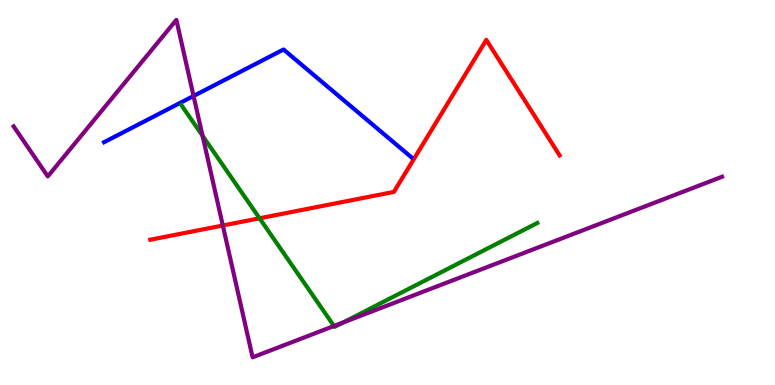[{'lines': ['blue', 'red'], 'intersections': []}, {'lines': ['green', 'red'], 'intersections': [{'x': 3.35, 'y': 4.33}]}, {'lines': ['purple', 'red'], 'intersections': [{'x': 2.88, 'y': 4.14}]}, {'lines': ['blue', 'green'], 'intersections': []}, {'lines': ['blue', 'purple'], 'intersections': [{'x': 2.5, 'y': 7.51}]}, {'lines': ['green', 'purple'], 'intersections': [{'x': 2.61, 'y': 6.47}, {'x': 4.31, 'y': 1.53}, {'x': 4.43, 'y': 1.62}]}]